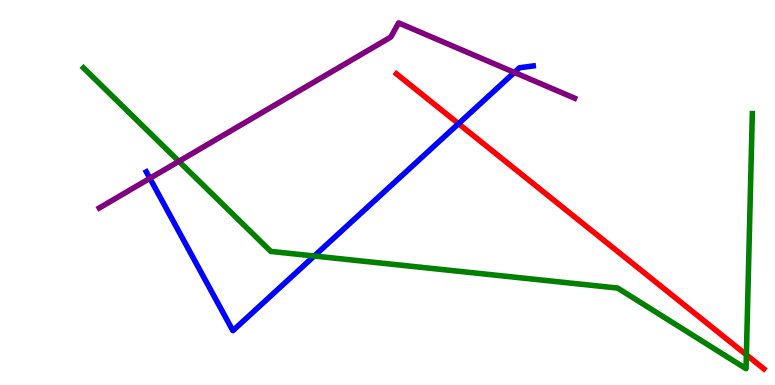[{'lines': ['blue', 'red'], 'intersections': [{'x': 5.92, 'y': 6.79}]}, {'lines': ['green', 'red'], 'intersections': [{'x': 9.63, 'y': 0.784}]}, {'lines': ['purple', 'red'], 'intersections': []}, {'lines': ['blue', 'green'], 'intersections': [{'x': 4.05, 'y': 3.35}]}, {'lines': ['blue', 'purple'], 'intersections': [{'x': 1.93, 'y': 5.37}, {'x': 6.64, 'y': 8.12}]}, {'lines': ['green', 'purple'], 'intersections': [{'x': 2.31, 'y': 5.81}]}]